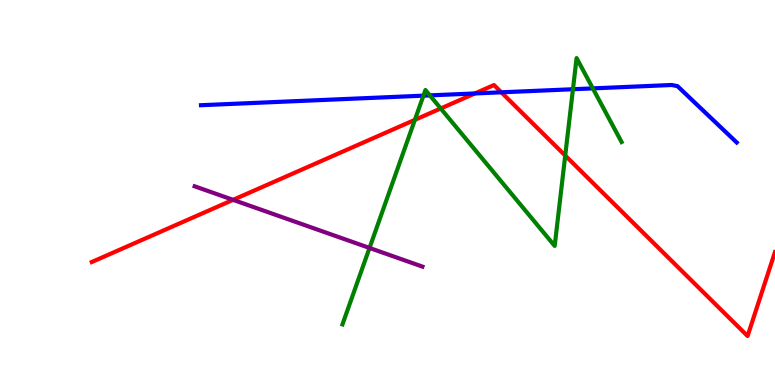[{'lines': ['blue', 'red'], 'intersections': [{'x': 6.13, 'y': 7.57}, {'x': 6.47, 'y': 7.6}]}, {'lines': ['green', 'red'], 'intersections': [{'x': 5.35, 'y': 6.89}, {'x': 5.69, 'y': 7.18}, {'x': 7.29, 'y': 5.96}]}, {'lines': ['purple', 'red'], 'intersections': [{'x': 3.01, 'y': 4.81}]}, {'lines': ['blue', 'green'], 'intersections': [{'x': 5.46, 'y': 7.52}, {'x': 5.55, 'y': 7.52}, {'x': 7.39, 'y': 7.68}, {'x': 7.65, 'y': 7.7}]}, {'lines': ['blue', 'purple'], 'intersections': []}, {'lines': ['green', 'purple'], 'intersections': [{'x': 4.77, 'y': 3.56}]}]